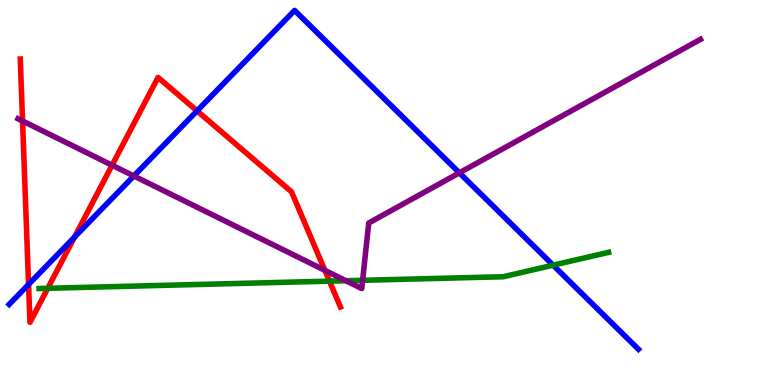[{'lines': ['blue', 'red'], 'intersections': [{'x': 0.369, 'y': 2.61}, {'x': 0.962, 'y': 3.84}, {'x': 2.54, 'y': 7.12}]}, {'lines': ['green', 'red'], 'intersections': [{'x': 0.616, 'y': 2.51}, {'x': 4.25, 'y': 2.7}]}, {'lines': ['purple', 'red'], 'intersections': [{'x': 0.291, 'y': 6.86}, {'x': 1.45, 'y': 5.71}, {'x': 4.19, 'y': 2.98}]}, {'lines': ['blue', 'green'], 'intersections': [{'x': 7.14, 'y': 3.11}]}, {'lines': ['blue', 'purple'], 'intersections': [{'x': 1.73, 'y': 5.43}, {'x': 5.93, 'y': 5.51}]}, {'lines': ['green', 'purple'], 'intersections': [{'x': 4.46, 'y': 2.71}, {'x': 4.68, 'y': 2.72}]}]